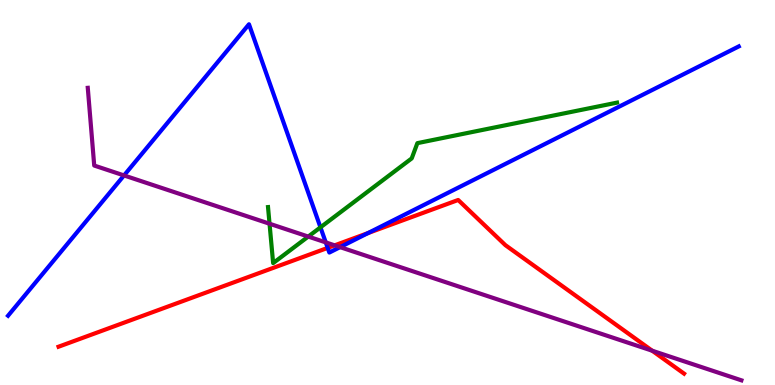[{'lines': ['blue', 'red'], 'intersections': [{'x': 4.23, 'y': 3.56}, {'x': 4.75, 'y': 3.95}]}, {'lines': ['green', 'red'], 'intersections': []}, {'lines': ['purple', 'red'], 'intersections': [{'x': 4.32, 'y': 3.63}, {'x': 8.42, 'y': 0.891}]}, {'lines': ['blue', 'green'], 'intersections': [{'x': 4.14, 'y': 4.09}]}, {'lines': ['blue', 'purple'], 'intersections': [{'x': 1.6, 'y': 5.44}, {'x': 4.2, 'y': 3.7}, {'x': 4.39, 'y': 3.58}]}, {'lines': ['green', 'purple'], 'intersections': [{'x': 3.48, 'y': 4.19}, {'x': 3.98, 'y': 3.86}]}]